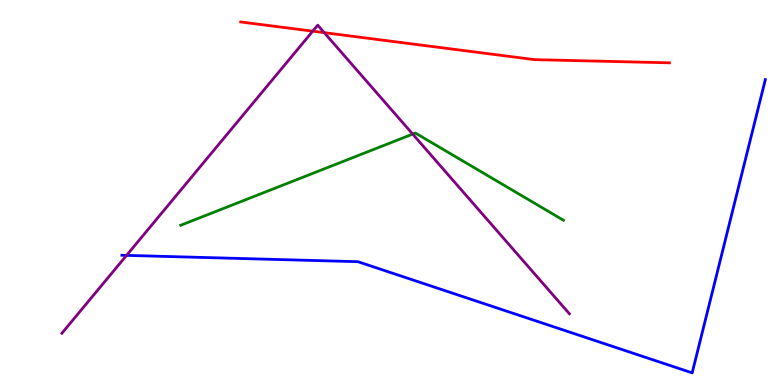[{'lines': ['blue', 'red'], 'intersections': []}, {'lines': ['green', 'red'], 'intersections': []}, {'lines': ['purple', 'red'], 'intersections': [{'x': 4.04, 'y': 9.19}, {'x': 4.18, 'y': 9.15}]}, {'lines': ['blue', 'green'], 'intersections': []}, {'lines': ['blue', 'purple'], 'intersections': [{'x': 1.63, 'y': 3.37}]}, {'lines': ['green', 'purple'], 'intersections': [{'x': 5.33, 'y': 6.52}]}]